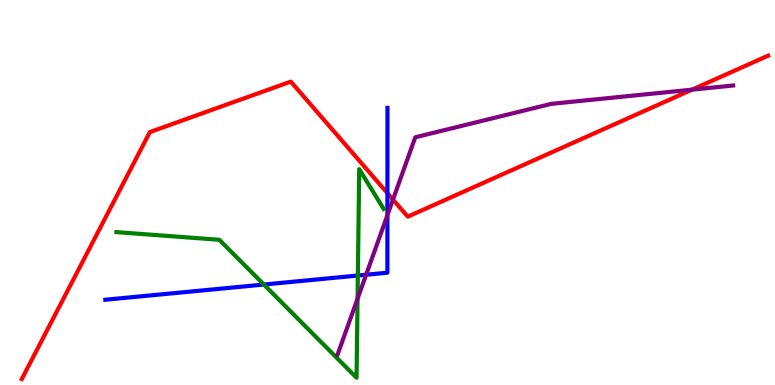[{'lines': ['blue', 'red'], 'intersections': [{'x': 5.0, 'y': 4.98}]}, {'lines': ['green', 'red'], 'intersections': []}, {'lines': ['purple', 'red'], 'intersections': [{'x': 5.07, 'y': 4.82}, {'x': 8.93, 'y': 7.67}]}, {'lines': ['blue', 'green'], 'intersections': [{'x': 3.4, 'y': 2.61}, {'x': 4.62, 'y': 2.84}]}, {'lines': ['blue', 'purple'], 'intersections': [{'x': 4.72, 'y': 2.86}, {'x': 5.0, 'y': 4.41}]}, {'lines': ['green', 'purple'], 'intersections': [{'x': 4.61, 'y': 2.24}]}]